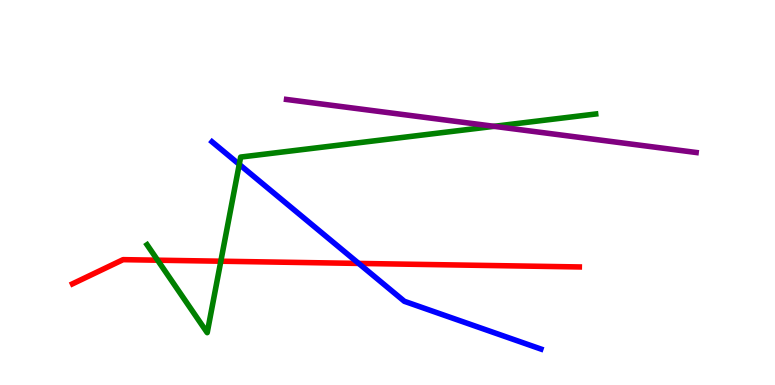[{'lines': ['blue', 'red'], 'intersections': [{'x': 4.63, 'y': 3.16}]}, {'lines': ['green', 'red'], 'intersections': [{'x': 2.03, 'y': 3.24}, {'x': 2.85, 'y': 3.22}]}, {'lines': ['purple', 'red'], 'intersections': []}, {'lines': ['blue', 'green'], 'intersections': [{'x': 3.09, 'y': 5.73}]}, {'lines': ['blue', 'purple'], 'intersections': []}, {'lines': ['green', 'purple'], 'intersections': [{'x': 6.38, 'y': 6.72}]}]